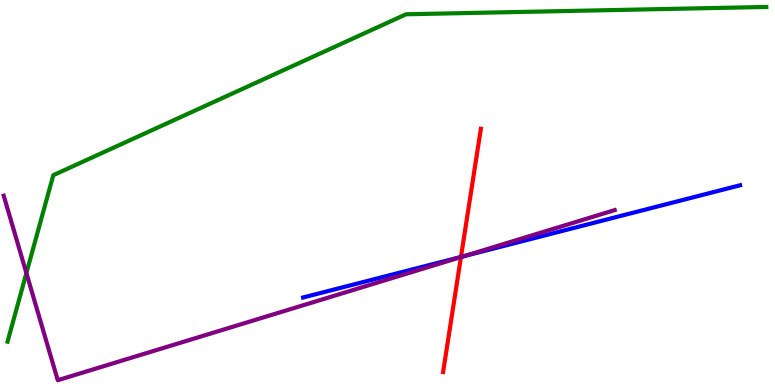[{'lines': ['blue', 'red'], 'intersections': [{'x': 5.95, 'y': 3.33}]}, {'lines': ['green', 'red'], 'intersections': []}, {'lines': ['purple', 'red'], 'intersections': [{'x': 5.95, 'y': 3.32}]}, {'lines': ['blue', 'green'], 'intersections': []}, {'lines': ['blue', 'purple'], 'intersections': [{'x': 5.99, 'y': 3.35}]}, {'lines': ['green', 'purple'], 'intersections': [{'x': 0.34, 'y': 2.91}]}]